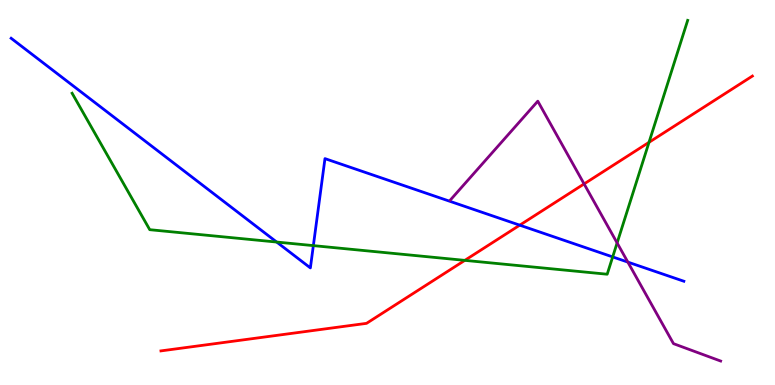[{'lines': ['blue', 'red'], 'intersections': [{'x': 6.71, 'y': 4.15}]}, {'lines': ['green', 'red'], 'intersections': [{'x': 6.0, 'y': 3.24}, {'x': 8.37, 'y': 6.3}]}, {'lines': ['purple', 'red'], 'intersections': [{'x': 7.54, 'y': 5.22}]}, {'lines': ['blue', 'green'], 'intersections': [{'x': 3.57, 'y': 3.71}, {'x': 4.04, 'y': 3.62}, {'x': 7.91, 'y': 3.33}]}, {'lines': ['blue', 'purple'], 'intersections': [{'x': 8.1, 'y': 3.19}]}, {'lines': ['green', 'purple'], 'intersections': [{'x': 7.96, 'y': 3.69}]}]